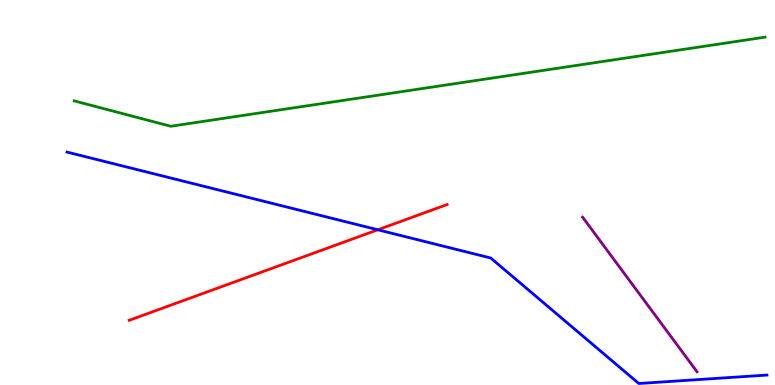[{'lines': ['blue', 'red'], 'intersections': [{'x': 4.88, 'y': 4.03}]}, {'lines': ['green', 'red'], 'intersections': []}, {'lines': ['purple', 'red'], 'intersections': []}, {'lines': ['blue', 'green'], 'intersections': []}, {'lines': ['blue', 'purple'], 'intersections': []}, {'lines': ['green', 'purple'], 'intersections': []}]